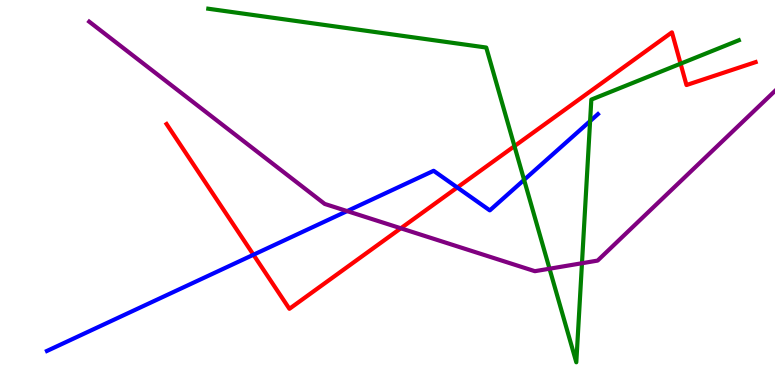[{'lines': ['blue', 'red'], 'intersections': [{'x': 3.27, 'y': 3.38}, {'x': 5.9, 'y': 5.13}]}, {'lines': ['green', 'red'], 'intersections': [{'x': 6.64, 'y': 6.2}, {'x': 8.78, 'y': 8.35}]}, {'lines': ['purple', 'red'], 'intersections': [{'x': 5.17, 'y': 4.07}]}, {'lines': ['blue', 'green'], 'intersections': [{'x': 6.76, 'y': 5.33}, {'x': 7.61, 'y': 6.85}]}, {'lines': ['blue', 'purple'], 'intersections': [{'x': 4.48, 'y': 4.52}]}, {'lines': ['green', 'purple'], 'intersections': [{'x': 7.09, 'y': 3.02}, {'x': 7.51, 'y': 3.16}]}]